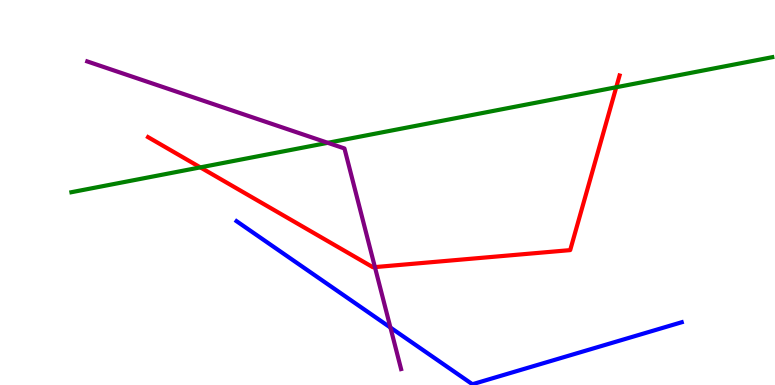[{'lines': ['blue', 'red'], 'intersections': []}, {'lines': ['green', 'red'], 'intersections': [{'x': 2.58, 'y': 5.65}, {'x': 7.95, 'y': 7.73}]}, {'lines': ['purple', 'red'], 'intersections': [{'x': 4.84, 'y': 3.06}]}, {'lines': ['blue', 'green'], 'intersections': []}, {'lines': ['blue', 'purple'], 'intersections': [{'x': 5.04, 'y': 1.49}]}, {'lines': ['green', 'purple'], 'intersections': [{'x': 4.23, 'y': 6.29}]}]